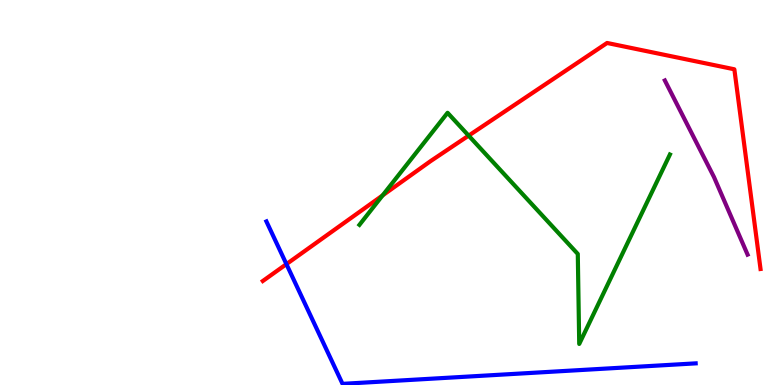[{'lines': ['blue', 'red'], 'intersections': [{'x': 3.7, 'y': 3.14}]}, {'lines': ['green', 'red'], 'intersections': [{'x': 4.94, 'y': 4.92}, {'x': 6.05, 'y': 6.48}]}, {'lines': ['purple', 'red'], 'intersections': []}, {'lines': ['blue', 'green'], 'intersections': []}, {'lines': ['blue', 'purple'], 'intersections': []}, {'lines': ['green', 'purple'], 'intersections': []}]